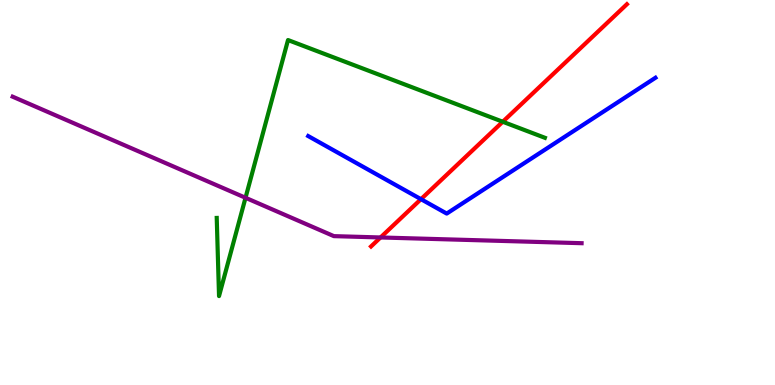[{'lines': ['blue', 'red'], 'intersections': [{'x': 5.43, 'y': 4.83}]}, {'lines': ['green', 'red'], 'intersections': [{'x': 6.49, 'y': 6.84}]}, {'lines': ['purple', 'red'], 'intersections': [{'x': 4.91, 'y': 3.83}]}, {'lines': ['blue', 'green'], 'intersections': []}, {'lines': ['blue', 'purple'], 'intersections': []}, {'lines': ['green', 'purple'], 'intersections': [{'x': 3.17, 'y': 4.86}]}]